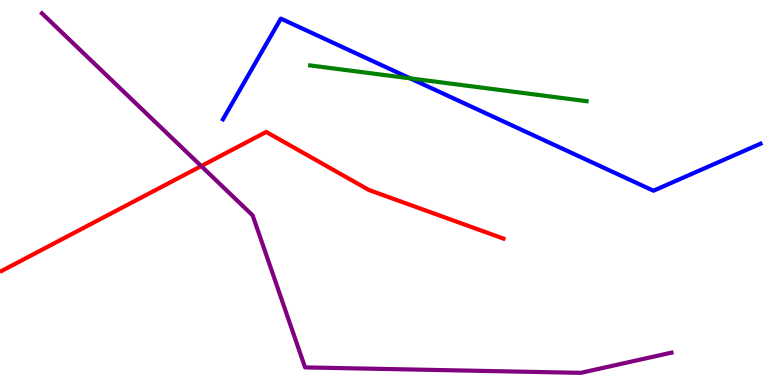[{'lines': ['blue', 'red'], 'intersections': []}, {'lines': ['green', 'red'], 'intersections': []}, {'lines': ['purple', 'red'], 'intersections': [{'x': 2.6, 'y': 5.69}]}, {'lines': ['blue', 'green'], 'intersections': [{'x': 5.29, 'y': 7.96}]}, {'lines': ['blue', 'purple'], 'intersections': []}, {'lines': ['green', 'purple'], 'intersections': []}]